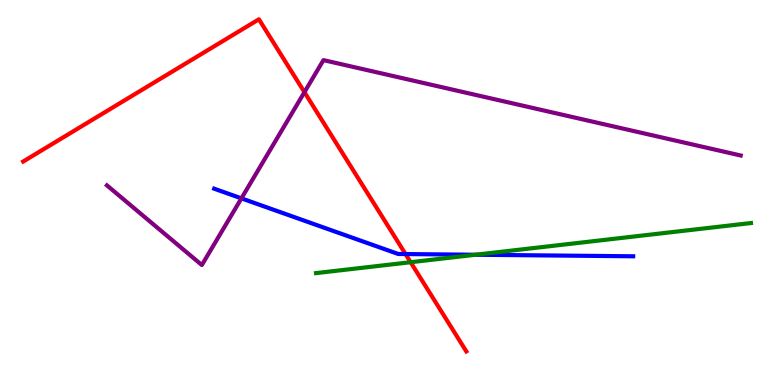[{'lines': ['blue', 'red'], 'intersections': [{'x': 5.23, 'y': 3.4}]}, {'lines': ['green', 'red'], 'intersections': [{'x': 5.3, 'y': 3.19}]}, {'lines': ['purple', 'red'], 'intersections': [{'x': 3.93, 'y': 7.61}]}, {'lines': ['blue', 'green'], 'intersections': [{'x': 6.14, 'y': 3.38}]}, {'lines': ['blue', 'purple'], 'intersections': [{'x': 3.12, 'y': 4.85}]}, {'lines': ['green', 'purple'], 'intersections': []}]